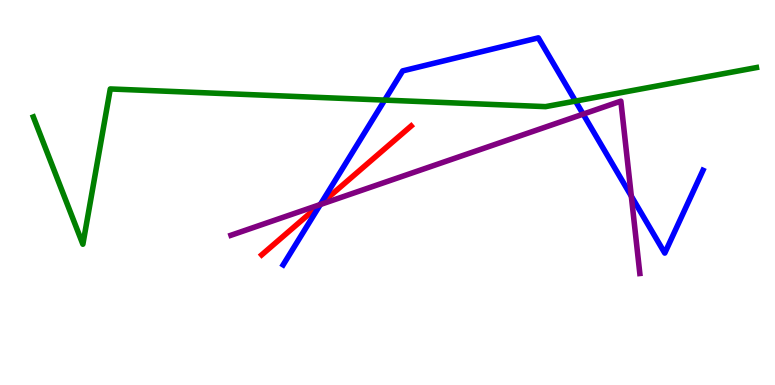[{'lines': ['blue', 'red'], 'intersections': [{'x': 4.14, 'y': 4.7}]}, {'lines': ['green', 'red'], 'intersections': []}, {'lines': ['purple', 'red'], 'intersections': [{'x': 4.13, 'y': 4.68}]}, {'lines': ['blue', 'green'], 'intersections': [{'x': 4.96, 'y': 7.4}, {'x': 7.43, 'y': 7.37}]}, {'lines': ['blue', 'purple'], 'intersections': [{'x': 4.13, 'y': 4.69}, {'x': 7.52, 'y': 7.04}, {'x': 8.15, 'y': 4.91}]}, {'lines': ['green', 'purple'], 'intersections': []}]